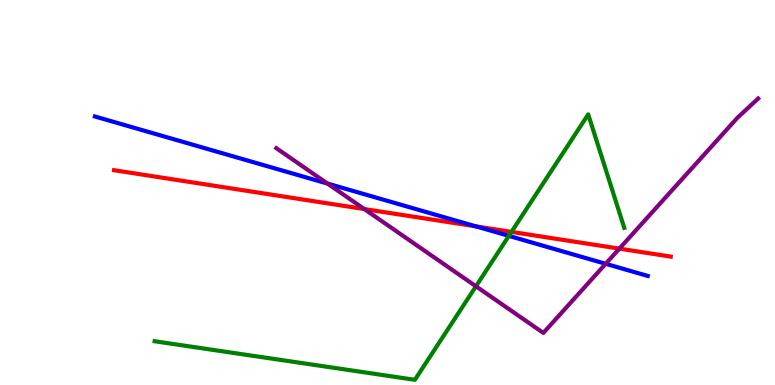[{'lines': ['blue', 'red'], 'intersections': [{'x': 6.14, 'y': 4.12}]}, {'lines': ['green', 'red'], 'intersections': [{'x': 6.6, 'y': 3.98}]}, {'lines': ['purple', 'red'], 'intersections': [{'x': 4.7, 'y': 4.57}, {'x': 7.99, 'y': 3.54}]}, {'lines': ['blue', 'green'], 'intersections': [{'x': 6.57, 'y': 3.87}]}, {'lines': ['blue', 'purple'], 'intersections': [{'x': 4.23, 'y': 5.23}, {'x': 7.82, 'y': 3.15}]}, {'lines': ['green', 'purple'], 'intersections': [{'x': 6.14, 'y': 2.56}]}]